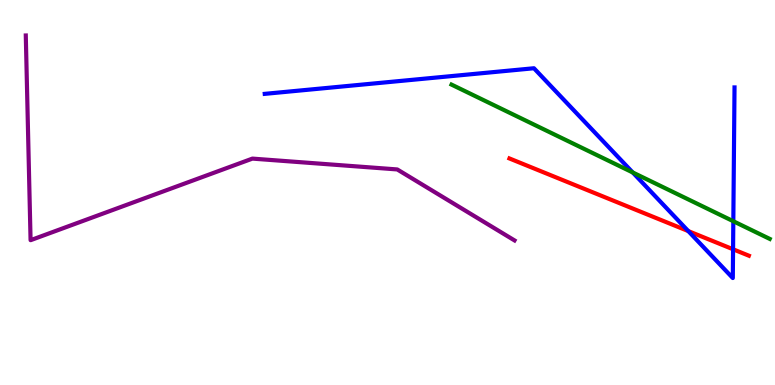[{'lines': ['blue', 'red'], 'intersections': [{'x': 8.88, 'y': 4.0}, {'x': 9.46, 'y': 3.53}]}, {'lines': ['green', 'red'], 'intersections': []}, {'lines': ['purple', 'red'], 'intersections': []}, {'lines': ['blue', 'green'], 'intersections': [{'x': 8.16, 'y': 5.52}, {'x': 9.46, 'y': 4.25}]}, {'lines': ['blue', 'purple'], 'intersections': []}, {'lines': ['green', 'purple'], 'intersections': []}]